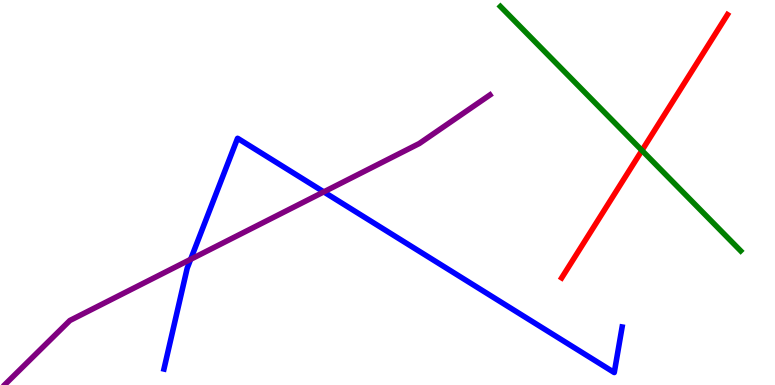[{'lines': ['blue', 'red'], 'intersections': []}, {'lines': ['green', 'red'], 'intersections': [{'x': 8.28, 'y': 6.09}]}, {'lines': ['purple', 'red'], 'intersections': []}, {'lines': ['blue', 'green'], 'intersections': []}, {'lines': ['blue', 'purple'], 'intersections': [{'x': 2.46, 'y': 3.26}, {'x': 4.18, 'y': 5.02}]}, {'lines': ['green', 'purple'], 'intersections': []}]